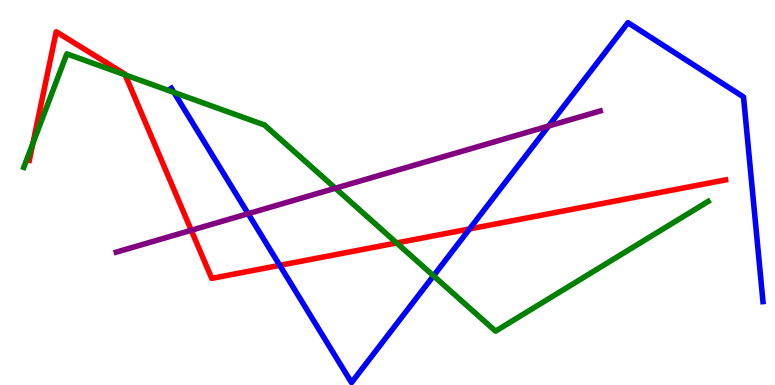[{'lines': ['blue', 'red'], 'intersections': [{'x': 3.61, 'y': 3.11}, {'x': 6.06, 'y': 4.05}]}, {'lines': ['green', 'red'], 'intersections': [{'x': 0.424, 'y': 6.28}, {'x': 1.62, 'y': 8.06}, {'x': 5.12, 'y': 3.69}]}, {'lines': ['purple', 'red'], 'intersections': [{'x': 2.47, 'y': 4.02}]}, {'lines': ['blue', 'green'], 'intersections': [{'x': 2.24, 'y': 7.6}, {'x': 5.59, 'y': 2.84}]}, {'lines': ['blue', 'purple'], 'intersections': [{'x': 3.2, 'y': 4.45}, {'x': 7.08, 'y': 6.73}]}, {'lines': ['green', 'purple'], 'intersections': [{'x': 4.33, 'y': 5.11}]}]